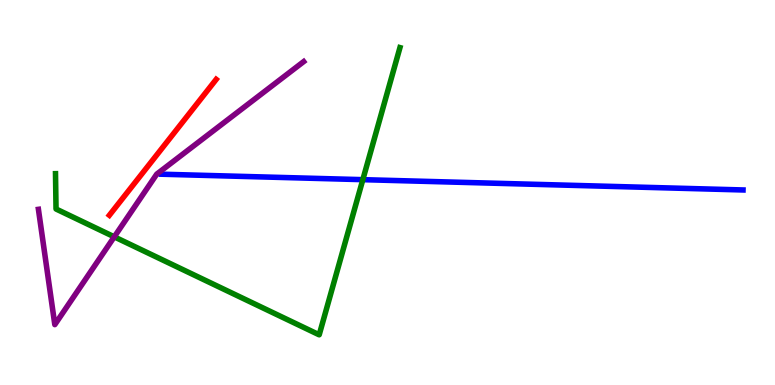[{'lines': ['blue', 'red'], 'intersections': []}, {'lines': ['green', 'red'], 'intersections': []}, {'lines': ['purple', 'red'], 'intersections': []}, {'lines': ['blue', 'green'], 'intersections': [{'x': 4.68, 'y': 5.33}]}, {'lines': ['blue', 'purple'], 'intersections': []}, {'lines': ['green', 'purple'], 'intersections': [{'x': 1.47, 'y': 3.85}]}]